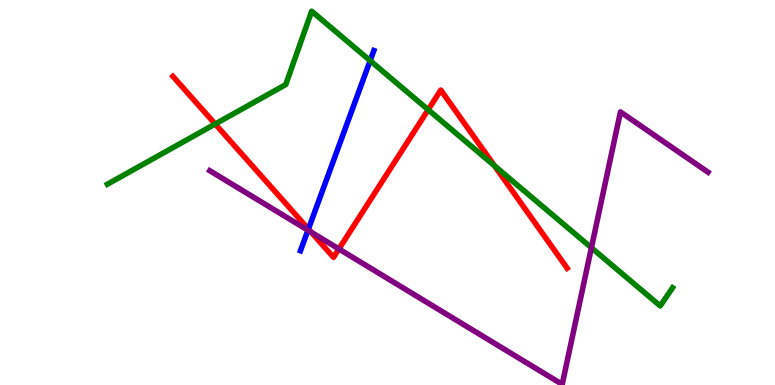[{'lines': ['blue', 'red'], 'intersections': [{'x': 3.98, 'y': 4.05}]}, {'lines': ['green', 'red'], 'intersections': [{'x': 2.78, 'y': 6.78}, {'x': 5.52, 'y': 7.15}, {'x': 6.38, 'y': 5.69}]}, {'lines': ['purple', 'red'], 'intersections': [{'x': 4.02, 'y': 3.97}, {'x': 4.37, 'y': 3.53}]}, {'lines': ['blue', 'green'], 'intersections': [{'x': 4.78, 'y': 8.42}]}, {'lines': ['blue', 'purple'], 'intersections': [{'x': 3.97, 'y': 4.02}]}, {'lines': ['green', 'purple'], 'intersections': [{'x': 7.63, 'y': 3.57}]}]